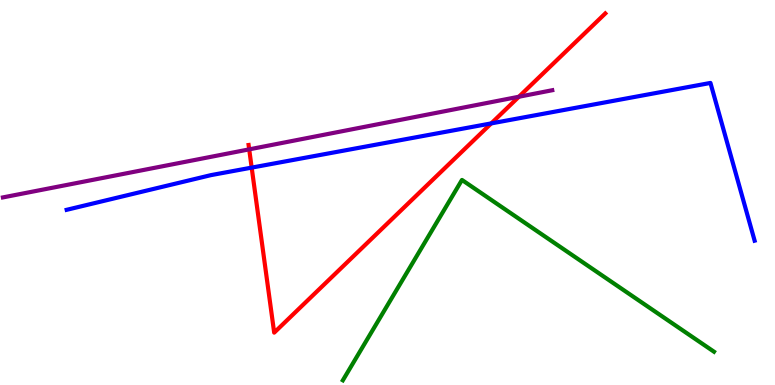[{'lines': ['blue', 'red'], 'intersections': [{'x': 3.25, 'y': 5.65}, {'x': 6.34, 'y': 6.79}]}, {'lines': ['green', 'red'], 'intersections': []}, {'lines': ['purple', 'red'], 'intersections': [{'x': 3.22, 'y': 6.12}, {'x': 6.7, 'y': 7.49}]}, {'lines': ['blue', 'green'], 'intersections': []}, {'lines': ['blue', 'purple'], 'intersections': []}, {'lines': ['green', 'purple'], 'intersections': []}]